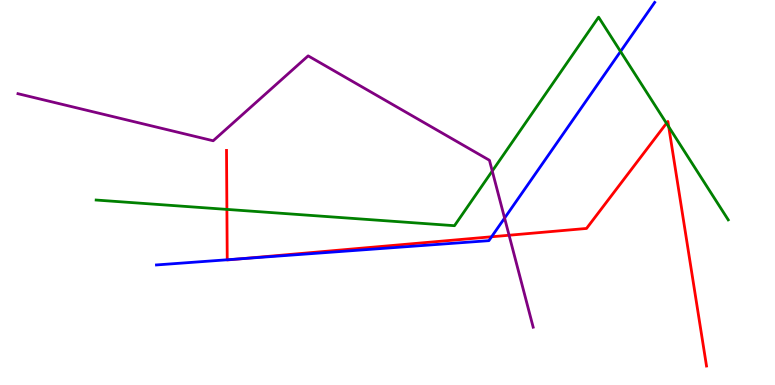[{'lines': ['blue', 'red'], 'intersections': [{'x': 2.93, 'y': 3.25}, {'x': 3.09, 'y': 3.28}, {'x': 6.34, 'y': 3.85}]}, {'lines': ['green', 'red'], 'intersections': [{'x': 2.93, 'y': 4.56}, {'x': 8.6, 'y': 6.8}, {'x': 8.63, 'y': 6.71}]}, {'lines': ['purple', 'red'], 'intersections': [{'x': 6.57, 'y': 3.89}]}, {'lines': ['blue', 'green'], 'intersections': [{'x': 8.01, 'y': 8.66}]}, {'lines': ['blue', 'purple'], 'intersections': [{'x': 6.51, 'y': 4.34}]}, {'lines': ['green', 'purple'], 'intersections': [{'x': 6.35, 'y': 5.56}]}]